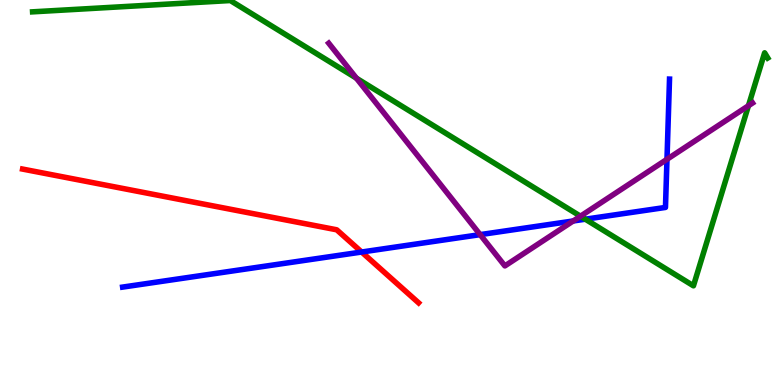[{'lines': ['blue', 'red'], 'intersections': [{'x': 4.67, 'y': 3.45}]}, {'lines': ['green', 'red'], 'intersections': []}, {'lines': ['purple', 'red'], 'intersections': []}, {'lines': ['blue', 'green'], 'intersections': [{'x': 7.55, 'y': 4.31}]}, {'lines': ['blue', 'purple'], 'intersections': [{'x': 6.2, 'y': 3.91}, {'x': 7.4, 'y': 4.26}, {'x': 8.61, 'y': 5.86}]}, {'lines': ['green', 'purple'], 'intersections': [{'x': 4.6, 'y': 7.97}, {'x': 7.49, 'y': 4.38}, {'x': 9.66, 'y': 7.25}]}]